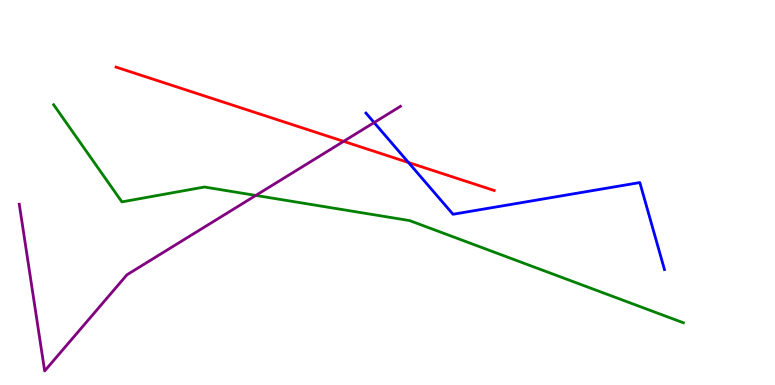[{'lines': ['blue', 'red'], 'intersections': [{'x': 5.27, 'y': 5.78}]}, {'lines': ['green', 'red'], 'intersections': []}, {'lines': ['purple', 'red'], 'intersections': [{'x': 4.43, 'y': 6.33}]}, {'lines': ['blue', 'green'], 'intersections': []}, {'lines': ['blue', 'purple'], 'intersections': [{'x': 4.83, 'y': 6.82}]}, {'lines': ['green', 'purple'], 'intersections': [{'x': 3.3, 'y': 4.92}]}]